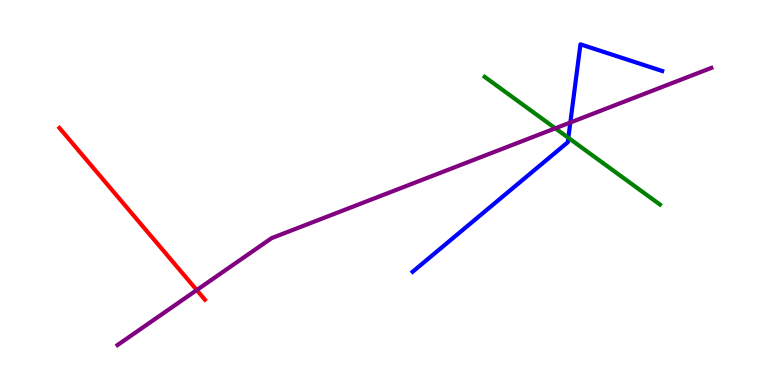[{'lines': ['blue', 'red'], 'intersections': []}, {'lines': ['green', 'red'], 'intersections': []}, {'lines': ['purple', 'red'], 'intersections': [{'x': 2.54, 'y': 2.47}]}, {'lines': ['blue', 'green'], 'intersections': [{'x': 7.33, 'y': 6.42}]}, {'lines': ['blue', 'purple'], 'intersections': [{'x': 7.36, 'y': 6.82}]}, {'lines': ['green', 'purple'], 'intersections': [{'x': 7.17, 'y': 6.67}]}]